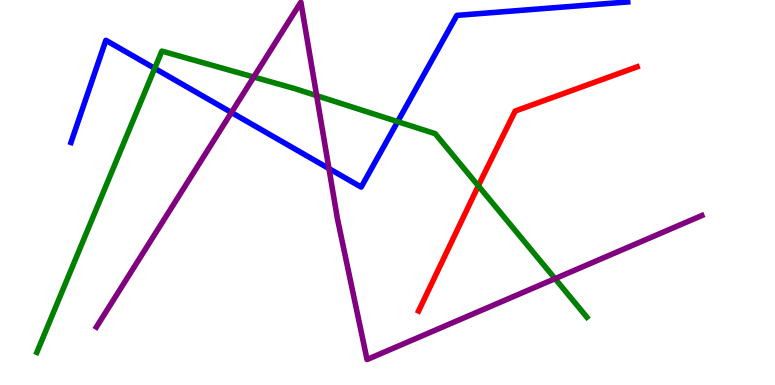[{'lines': ['blue', 'red'], 'intersections': []}, {'lines': ['green', 'red'], 'intersections': [{'x': 6.17, 'y': 5.17}]}, {'lines': ['purple', 'red'], 'intersections': []}, {'lines': ['blue', 'green'], 'intersections': [{'x': 2.0, 'y': 8.22}, {'x': 5.13, 'y': 6.84}]}, {'lines': ['blue', 'purple'], 'intersections': [{'x': 2.99, 'y': 7.08}, {'x': 4.24, 'y': 5.62}]}, {'lines': ['green', 'purple'], 'intersections': [{'x': 3.27, 'y': 8.0}, {'x': 4.09, 'y': 7.52}, {'x': 7.16, 'y': 2.76}]}]